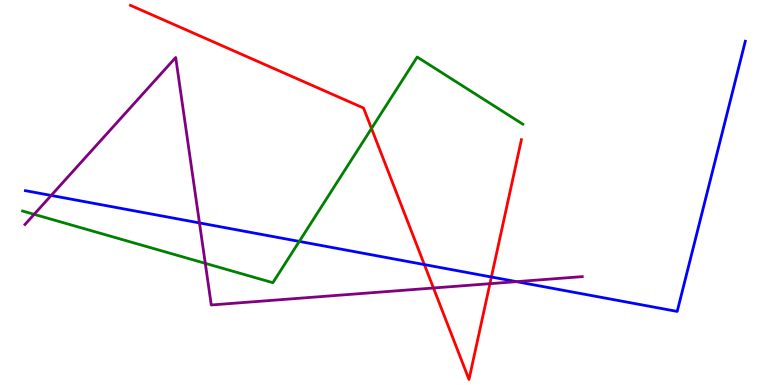[{'lines': ['blue', 'red'], 'intersections': [{'x': 5.48, 'y': 3.13}, {'x': 6.34, 'y': 2.81}]}, {'lines': ['green', 'red'], 'intersections': [{'x': 4.79, 'y': 6.66}]}, {'lines': ['purple', 'red'], 'intersections': [{'x': 5.59, 'y': 2.52}, {'x': 6.32, 'y': 2.63}]}, {'lines': ['blue', 'green'], 'intersections': [{'x': 3.86, 'y': 3.73}]}, {'lines': ['blue', 'purple'], 'intersections': [{'x': 0.66, 'y': 4.92}, {'x': 2.57, 'y': 4.21}, {'x': 6.66, 'y': 2.68}]}, {'lines': ['green', 'purple'], 'intersections': [{'x': 0.44, 'y': 4.43}, {'x': 2.65, 'y': 3.16}]}]